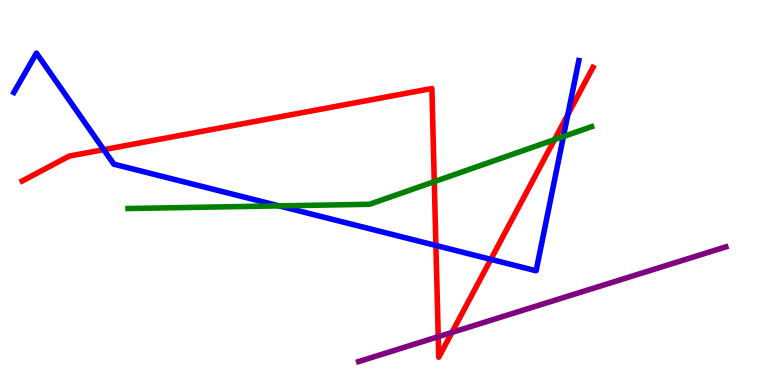[{'lines': ['blue', 'red'], 'intersections': [{'x': 1.34, 'y': 6.11}, {'x': 5.62, 'y': 3.62}, {'x': 6.33, 'y': 3.26}, {'x': 7.33, 'y': 7.02}]}, {'lines': ['green', 'red'], 'intersections': [{'x': 5.6, 'y': 5.28}, {'x': 7.16, 'y': 6.37}]}, {'lines': ['purple', 'red'], 'intersections': [{'x': 5.65, 'y': 1.25}, {'x': 5.83, 'y': 1.37}]}, {'lines': ['blue', 'green'], 'intersections': [{'x': 3.6, 'y': 4.65}, {'x': 7.27, 'y': 6.45}]}, {'lines': ['blue', 'purple'], 'intersections': []}, {'lines': ['green', 'purple'], 'intersections': []}]